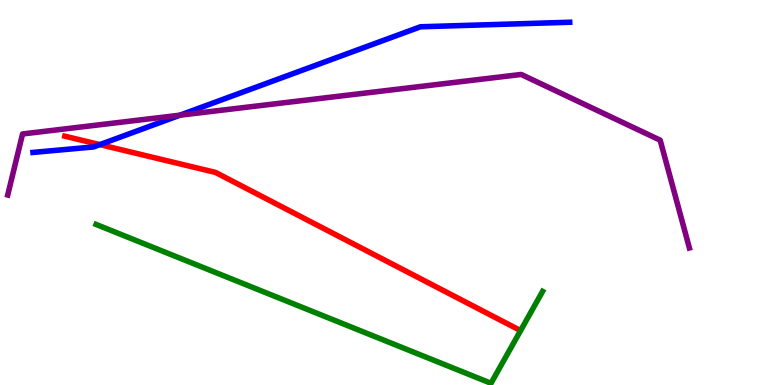[{'lines': ['blue', 'red'], 'intersections': [{'x': 1.29, 'y': 6.24}]}, {'lines': ['green', 'red'], 'intersections': []}, {'lines': ['purple', 'red'], 'intersections': []}, {'lines': ['blue', 'green'], 'intersections': []}, {'lines': ['blue', 'purple'], 'intersections': [{'x': 2.32, 'y': 7.01}]}, {'lines': ['green', 'purple'], 'intersections': []}]